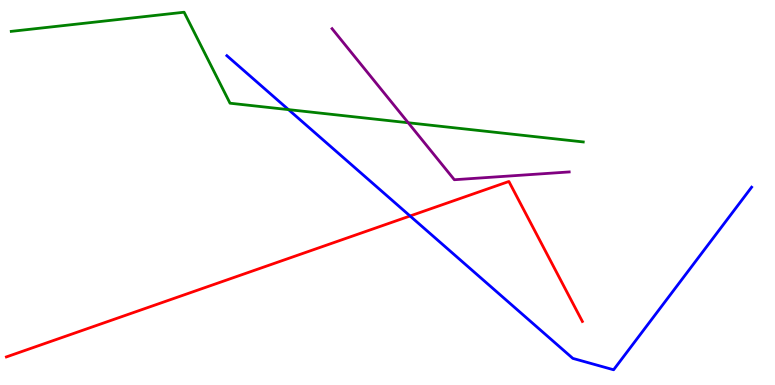[{'lines': ['blue', 'red'], 'intersections': [{'x': 5.29, 'y': 4.39}]}, {'lines': ['green', 'red'], 'intersections': []}, {'lines': ['purple', 'red'], 'intersections': []}, {'lines': ['blue', 'green'], 'intersections': [{'x': 3.72, 'y': 7.15}]}, {'lines': ['blue', 'purple'], 'intersections': []}, {'lines': ['green', 'purple'], 'intersections': [{'x': 5.27, 'y': 6.81}]}]